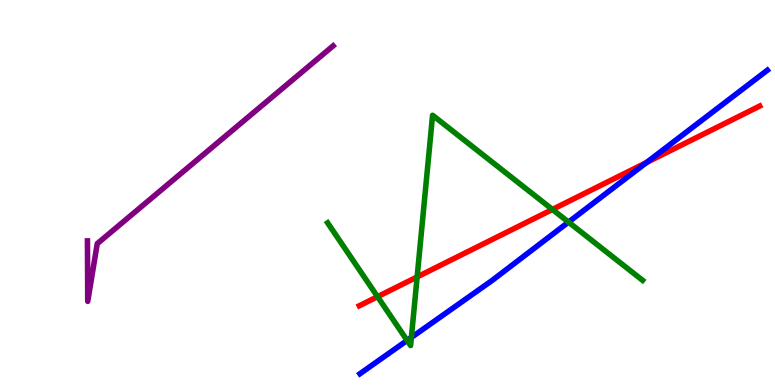[{'lines': ['blue', 'red'], 'intersections': [{'x': 8.34, 'y': 5.78}]}, {'lines': ['green', 'red'], 'intersections': [{'x': 4.87, 'y': 2.29}, {'x': 5.38, 'y': 2.81}, {'x': 7.13, 'y': 4.56}]}, {'lines': ['purple', 'red'], 'intersections': []}, {'lines': ['blue', 'green'], 'intersections': [{'x': 5.25, 'y': 1.16}, {'x': 5.31, 'y': 1.23}, {'x': 7.34, 'y': 4.23}]}, {'lines': ['blue', 'purple'], 'intersections': []}, {'lines': ['green', 'purple'], 'intersections': []}]